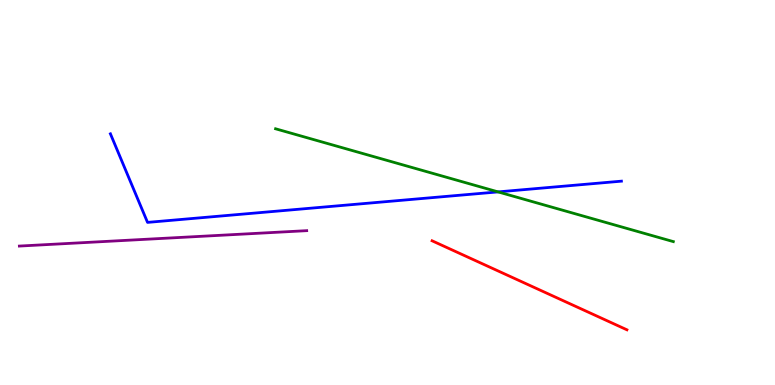[{'lines': ['blue', 'red'], 'intersections': []}, {'lines': ['green', 'red'], 'intersections': []}, {'lines': ['purple', 'red'], 'intersections': []}, {'lines': ['blue', 'green'], 'intersections': [{'x': 6.43, 'y': 5.02}]}, {'lines': ['blue', 'purple'], 'intersections': []}, {'lines': ['green', 'purple'], 'intersections': []}]